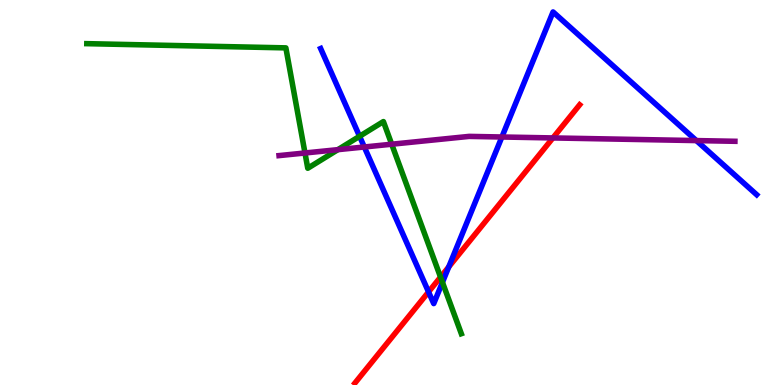[{'lines': ['blue', 'red'], 'intersections': [{'x': 5.53, 'y': 2.42}, {'x': 5.79, 'y': 3.07}]}, {'lines': ['green', 'red'], 'intersections': [{'x': 5.68, 'y': 2.8}]}, {'lines': ['purple', 'red'], 'intersections': [{'x': 7.13, 'y': 6.42}]}, {'lines': ['blue', 'green'], 'intersections': [{'x': 4.64, 'y': 6.46}, {'x': 5.71, 'y': 2.67}]}, {'lines': ['blue', 'purple'], 'intersections': [{'x': 4.7, 'y': 6.18}, {'x': 6.48, 'y': 6.44}, {'x': 8.99, 'y': 6.35}]}, {'lines': ['green', 'purple'], 'intersections': [{'x': 3.94, 'y': 6.03}, {'x': 4.36, 'y': 6.11}, {'x': 5.05, 'y': 6.25}]}]